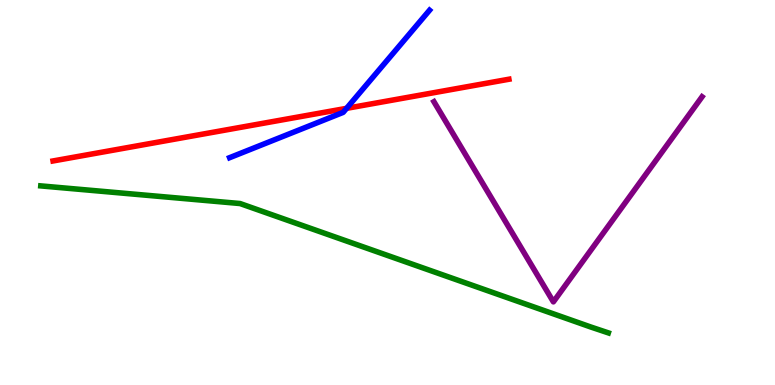[{'lines': ['blue', 'red'], 'intersections': [{'x': 4.47, 'y': 7.19}]}, {'lines': ['green', 'red'], 'intersections': []}, {'lines': ['purple', 'red'], 'intersections': []}, {'lines': ['blue', 'green'], 'intersections': []}, {'lines': ['blue', 'purple'], 'intersections': []}, {'lines': ['green', 'purple'], 'intersections': []}]